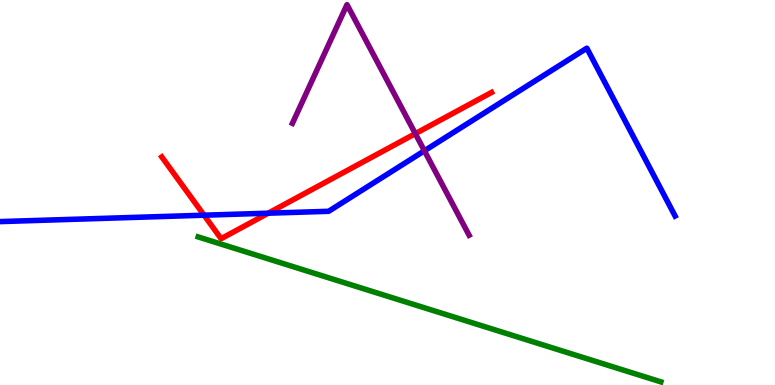[{'lines': ['blue', 'red'], 'intersections': [{'x': 2.63, 'y': 4.41}, {'x': 3.46, 'y': 4.46}]}, {'lines': ['green', 'red'], 'intersections': []}, {'lines': ['purple', 'red'], 'intersections': [{'x': 5.36, 'y': 6.53}]}, {'lines': ['blue', 'green'], 'intersections': []}, {'lines': ['blue', 'purple'], 'intersections': [{'x': 5.48, 'y': 6.08}]}, {'lines': ['green', 'purple'], 'intersections': []}]